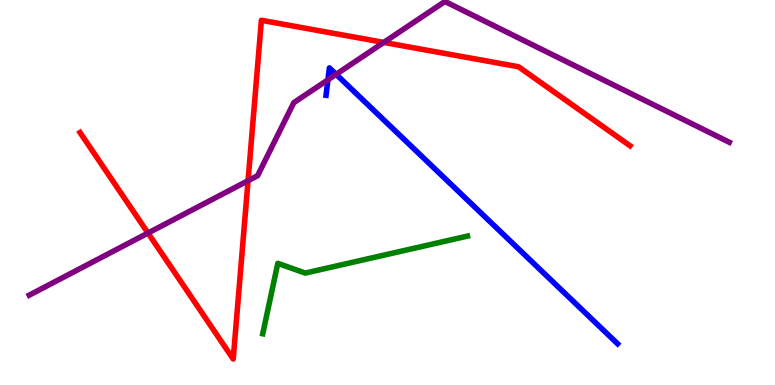[{'lines': ['blue', 'red'], 'intersections': []}, {'lines': ['green', 'red'], 'intersections': []}, {'lines': ['purple', 'red'], 'intersections': [{'x': 1.91, 'y': 3.95}, {'x': 3.2, 'y': 5.31}, {'x': 4.95, 'y': 8.9}]}, {'lines': ['blue', 'green'], 'intersections': []}, {'lines': ['blue', 'purple'], 'intersections': [{'x': 4.23, 'y': 7.93}, {'x': 4.34, 'y': 8.07}]}, {'lines': ['green', 'purple'], 'intersections': []}]